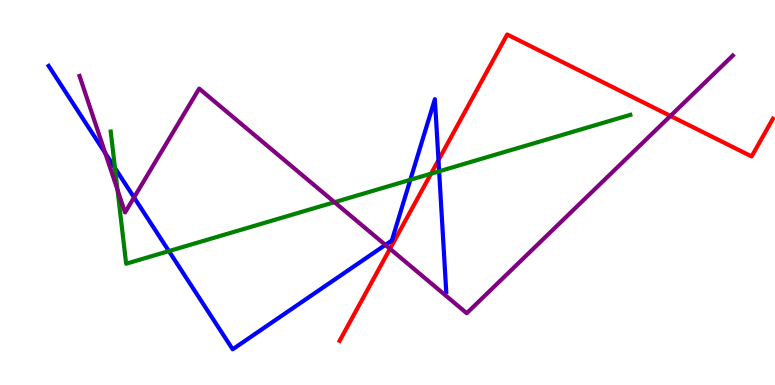[{'lines': ['blue', 'red'], 'intersections': [{'x': 5.66, 'y': 5.84}]}, {'lines': ['green', 'red'], 'intersections': [{'x': 5.56, 'y': 5.49}]}, {'lines': ['purple', 'red'], 'intersections': [{'x': 5.03, 'y': 3.54}, {'x': 8.65, 'y': 6.99}]}, {'lines': ['blue', 'green'], 'intersections': [{'x': 1.48, 'y': 5.63}, {'x': 2.18, 'y': 3.48}, {'x': 5.29, 'y': 5.33}, {'x': 5.67, 'y': 5.55}]}, {'lines': ['blue', 'purple'], 'intersections': [{'x': 1.36, 'y': 6.02}, {'x': 1.73, 'y': 4.87}, {'x': 4.97, 'y': 3.64}]}, {'lines': ['green', 'purple'], 'intersections': [{'x': 1.52, 'y': 5.07}, {'x': 4.32, 'y': 4.75}]}]